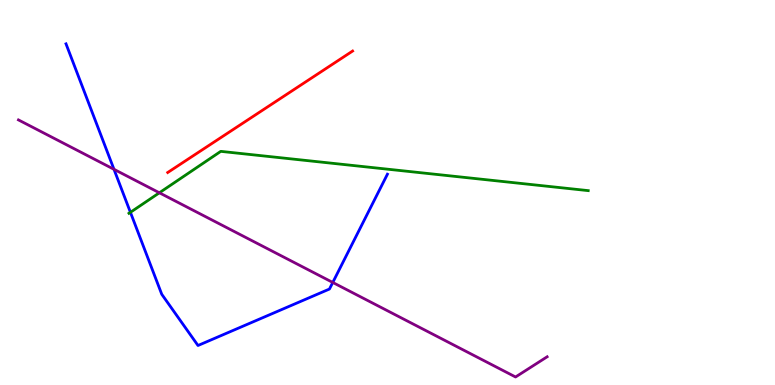[{'lines': ['blue', 'red'], 'intersections': []}, {'lines': ['green', 'red'], 'intersections': []}, {'lines': ['purple', 'red'], 'intersections': []}, {'lines': ['blue', 'green'], 'intersections': [{'x': 1.68, 'y': 4.49}]}, {'lines': ['blue', 'purple'], 'intersections': [{'x': 1.47, 'y': 5.6}, {'x': 4.29, 'y': 2.66}]}, {'lines': ['green', 'purple'], 'intersections': [{'x': 2.06, 'y': 4.99}]}]